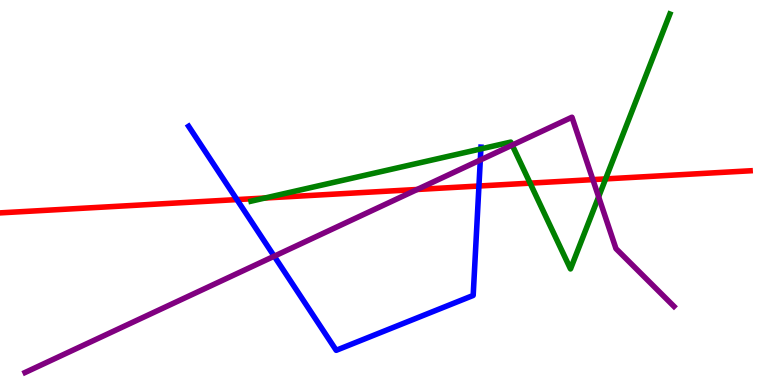[{'lines': ['blue', 'red'], 'intersections': [{'x': 3.06, 'y': 4.82}, {'x': 6.18, 'y': 5.17}]}, {'lines': ['green', 'red'], 'intersections': [{'x': 3.42, 'y': 4.86}, {'x': 6.84, 'y': 5.24}, {'x': 7.81, 'y': 5.35}]}, {'lines': ['purple', 'red'], 'intersections': [{'x': 5.38, 'y': 5.08}, {'x': 7.65, 'y': 5.33}]}, {'lines': ['blue', 'green'], 'intersections': [{'x': 6.2, 'y': 6.13}]}, {'lines': ['blue', 'purple'], 'intersections': [{'x': 3.54, 'y': 3.35}, {'x': 6.2, 'y': 5.84}]}, {'lines': ['green', 'purple'], 'intersections': [{'x': 6.61, 'y': 6.23}, {'x': 7.72, 'y': 4.89}]}]